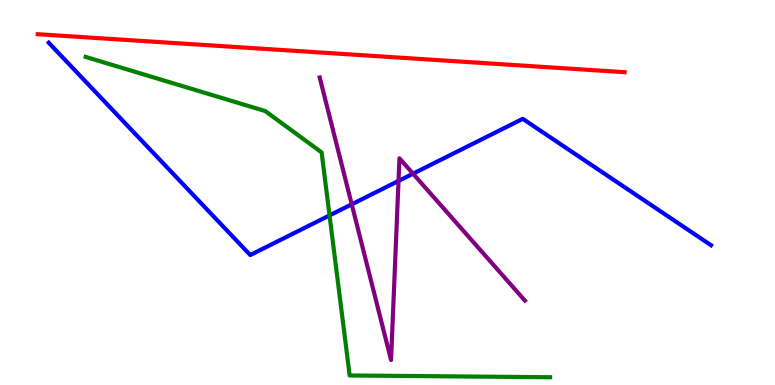[{'lines': ['blue', 'red'], 'intersections': []}, {'lines': ['green', 'red'], 'intersections': []}, {'lines': ['purple', 'red'], 'intersections': []}, {'lines': ['blue', 'green'], 'intersections': [{'x': 4.25, 'y': 4.41}]}, {'lines': ['blue', 'purple'], 'intersections': [{'x': 4.54, 'y': 4.69}, {'x': 5.14, 'y': 5.3}, {'x': 5.33, 'y': 5.49}]}, {'lines': ['green', 'purple'], 'intersections': []}]